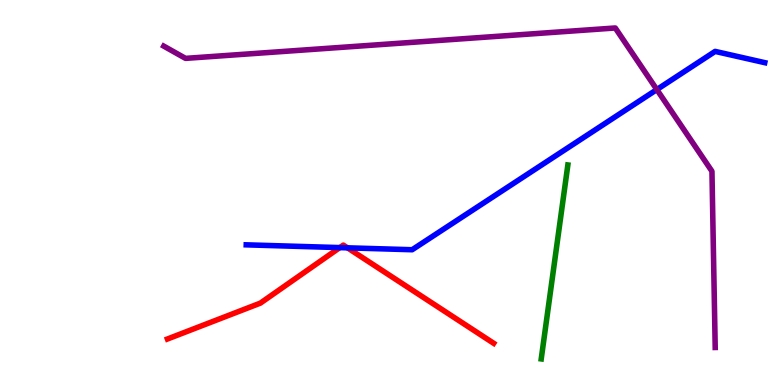[{'lines': ['blue', 'red'], 'intersections': [{'x': 4.38, 'y': 3.57}, {'x': 4.48, 'y': 3.56}]}, {'lines': ['green', 'red'], 'intersections': []}, {'lines': ['purple', 'red'], 'intersections': []}, {'lines': ['blue', 'green'], 'intersections': []}, {'lines': ['blue', 'purple'], 'intersections': [{'x': 8.48, 'y': 7.67}]}, {'lines': ['green', 'purple'], 'intersections': []}]